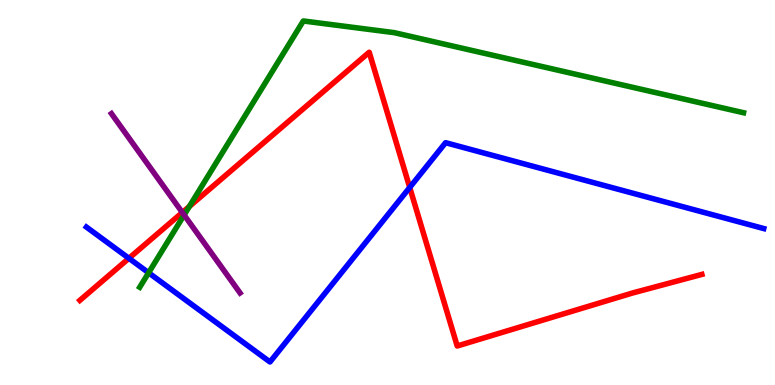[{'lines': ['blue', 'red'], 'intersections': [{'x': 1.66, 'y': 3.29}, {'x': 5.29, 'y': 5.13}]}, {'lines': ['green', 'red'], 'intersections': [{'x': 2.44, 'y': 4.64}]}, {'lines': ['purple', 'red'], 'intersections': [{'x': 2.35, 'y': 4.48}]}, {'lines': ['blue', 'green'], 'intersections': [{'x': 1.92, 'y': 2.92}]}, {'lines': ['blue', 'purple'], 'intersections': []}, {'lines': ['green', 'purple'], 'intersections': [{'x': 2.38, 'y': 4.42}]}]